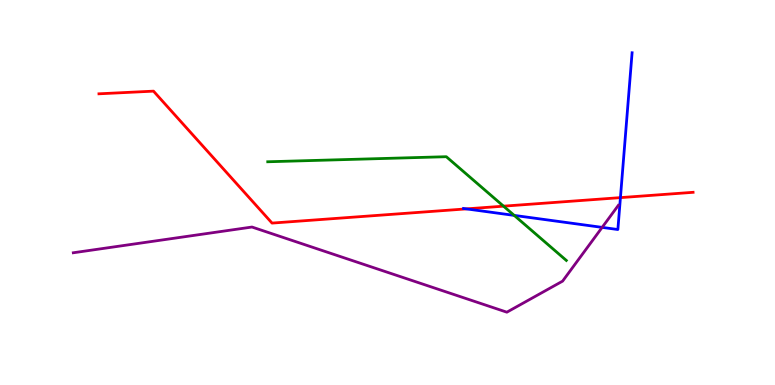[{'lines': ['blue', 'red'], 'intersections': [{'x': 6.02, 'y': 4.57}, {'x': 8.01, 'y': 4.87}]}, {'lines': ['green', 'red'], 'intersections': [{'x': 6.5, 'y': 4.64}]}, {'lines': ['purple', 'red'], 'intersections': []}, {'lines': ['blue', 'green'], 'intersections': [{'x': 6.64, 'y': 4.41}]}, {'lines': ['blue', 'purple'], 'intersections': [{'x': 7.77, 'y': 4.09}]}, {'lines': ['green', 'purple'], 'intersections': []}]